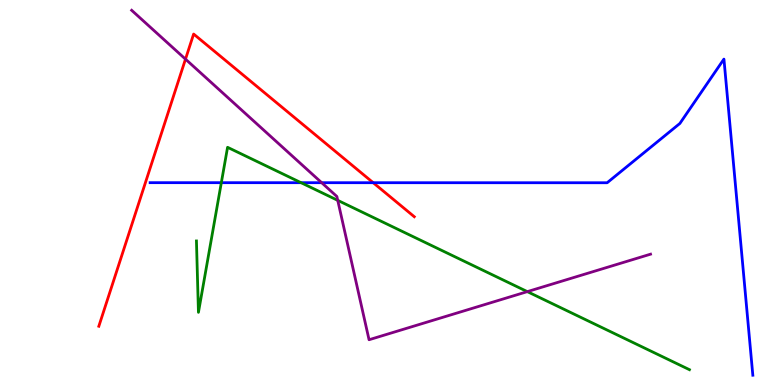[{'lines': ['blue', 'red'], 'intersections': [{'x': 4.82, 'y': 5.25}]}, {'lines': ['green', 'red'], 'intersections': []}, {'lines': ['purple', 'red'], 'intersections': [{'x': 2.39, 'y': 8.46}]}, {'lines': ['blue', 'green'], 'intersections': [{'x': 2.86, 'y': 5.26}, {'x': 3.88, 'y': 5.25}]}, {'lines': ['blue', 'purple'], 'intersections': [{'x': 4.15, 'y': 5.25}]}, {'lines': ['green', 'purple'], 'intersections': [{'x': 4.36, 'y': 4.8}, {'x': 6.8, 'y': 2.43}]}]